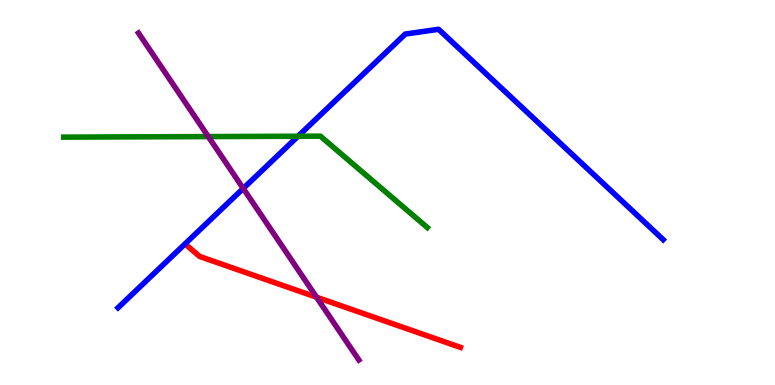[{'lines': ['blue', 'red'], 'intersections': []}, {'lines': ['green', 'red'], 'intersections': []}, {'lines': ['purple', 'red'], 'intersections': [{'x': 4.08, 'y': 2.28}]}, {'lines': ['blue', 'green'], 'intersections': [{'x': 3.85, 'y': 6.46}]}, {'lines': ['blue', 'purple'], 'intersections': [{'x': 3.14, 'y': 5.11}]}, {'lines': ['green', 'purple'], 'intersections': [{'x': 2.69, 'y': 6.45}]}]